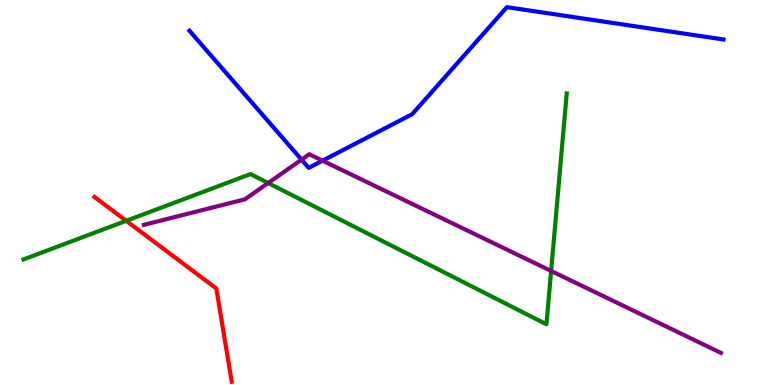[{'lines': ['blue', 'red'], 'intersections': []}, {'lines': ['green', 'red'], 'intersections': [{'x': 1.63, 'y': 4.26}]}, {'lines': ['purple', 'red'], 'intersections': []}, {'lines': ['blue', 'green'], 'intersections': []}, {'lines': ['blue', 'purple'], 'intersections': [{'x': 3.89, 'y': 5.85}, {'x': 4.16, 'y': 5.83}]}, {'lines': ['green', 'purple'], 'intersections': [{'x': 3.46, 'y': 5.25}, {'x': 7.11, 'y': 2.96}]}]